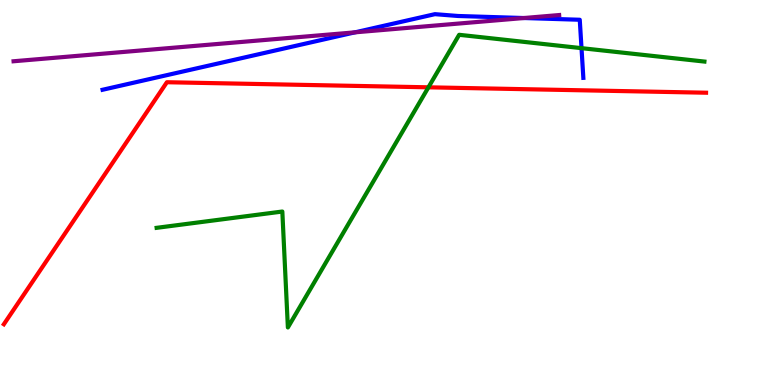[{'lines': ['blue', 'red'], 'intersections': []}, {'lines': ['green', 'red'], 'intersections': [{'x': 5.53, 'y': 7.73}]}, {'lines': ['purple', 'red'], 'intersections': []}, {'lines': ['blue', 'green'], 'intersections': [{'x': 7.5, 'y': 8.75}]}, {'lines': ['blue', 'purple'], 'intersections': [{'x': 4.58, 'y': 9.16}, {'x': 6.76, 'y': 9.53}]}, {'lines': ['green', 'purple'], 'intersections': []}]